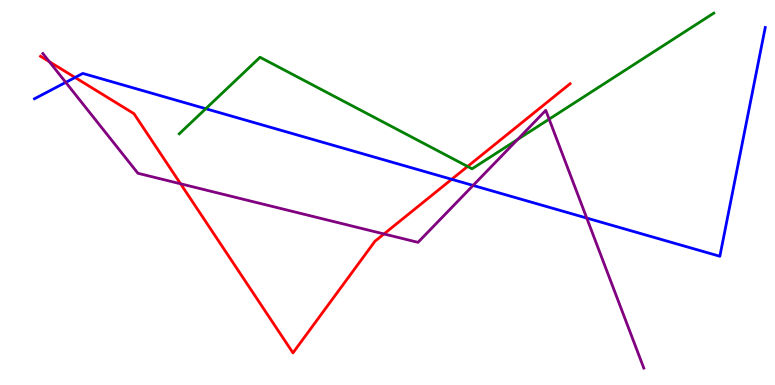[{'lines': ['blue', 'red'], 'intersections': [{'x': 0.969, 'y': 7.99}, {'x': 5.83, 'y': 5.34}]}, {'lines': ['green', 'red'], 'intersections': [{'x': 6.03, 'y': 5.68}]}, {'lines': ['purple', 'red'], 'intersections': [{'x': 0.636, 'y': 8.4}, {'x': 2.33, 'y': 5.23}, {'x': 4.95, 'y': 3.92}]}, {'lines': ['blue', 'green'], 'intersections': [{'x': 2.65, 'y': 7.18}]}, {'lines': ['blue', 'purple'], 'intersections': [{'x': 0.848, 'y': 7.86}, {'x': 6.1, 'y': 5.18}, {'x': 7.57, 'y': 4.34}]}, {'lines': ['green', 'purple'], 'intersections': [{'x': 6.68, 'y': 6.38}, {'x': 7.09, 'y': 6.9}]}]